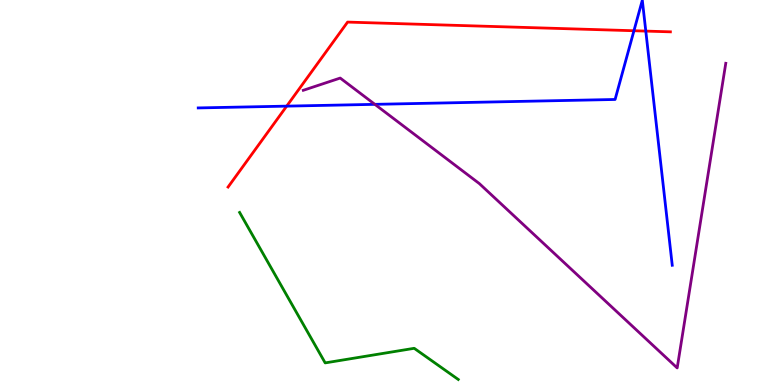[{'lines': ['blue', 'red'], 'intersections': [{'x': 3.7, 'y': 7.24}, {'x': 8.18, 'y': 9.2}, {'x': 8.33, 'y': 9.19}]}, {'lines': ['green', 'red'], 'intersections': []}, {'lines': ['purple', 'red'], 'intersections': []}, {'lines': ['blue', 'green'], 'intersections': []}, {'lines': ['blue', 'purple'], 'intersections': [{'x': 4.84, 'y': 7.29}]}, {'lines': ['green', 'purple'], 'intersections': []}]